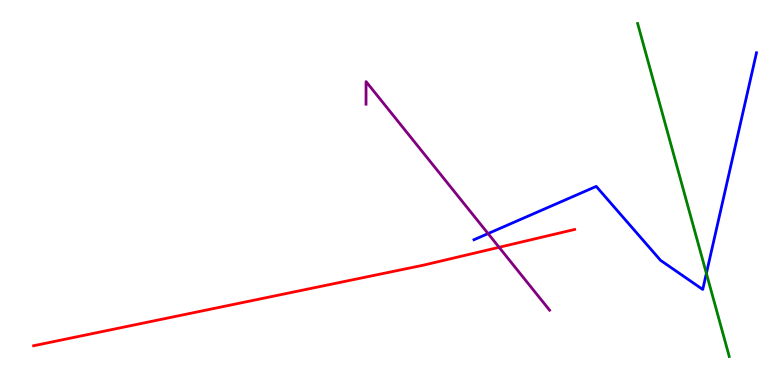[{'lines': ['blue', 'red'], 'intersections': []}, {'lines': ['green', 'red'], 'intersections': []}, {'lines': ['purple', 'red'], 'intersections': [{'x': 6.44, 'y': 3.58}]}, {'lines': ['blue', 'green'], 'intersections': [{'x': 9.11, 'y': 2.9}]}, {'lines': ['blue', 'purple'], 'intersections': [{'x': 6.3, 'y': 3.93}]}, {'lines': ['green', 'purple'], 'intersections': []}]